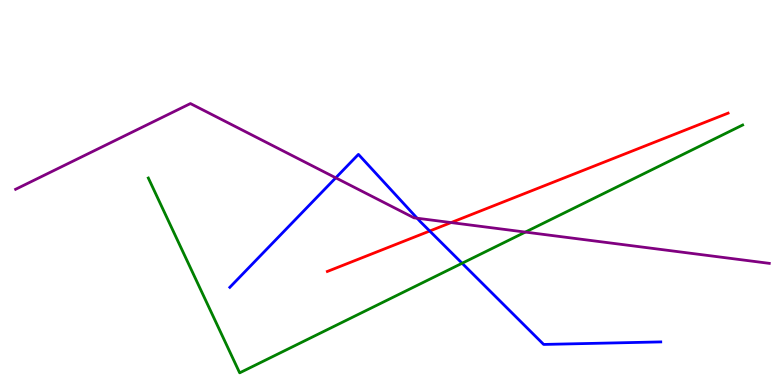[{'lines': ['blue', 'red'], 'intersections': [{'x': 5.54, 'y': 4.0}]}, {'lines': ['green', 'red'], 'intersections': []}, {'lines': ['purple', 'red'], 'intersections': [{'x': 5.82, 'y': 4.22}]}, {'lines': ['blue', 'green'], 'intersections': [{'x': 5.96, 'y': 3.16}]}, {'lines': ['blue', 'purple'], 'intersections': [{'x': 4.33, 'y': 5.38}, {'x': 5.38, 'y': 4.33}]}, {'lines': ['green', 'purple'], 'intersections': [{'x': 6.78, 'y': 3.97}]}]